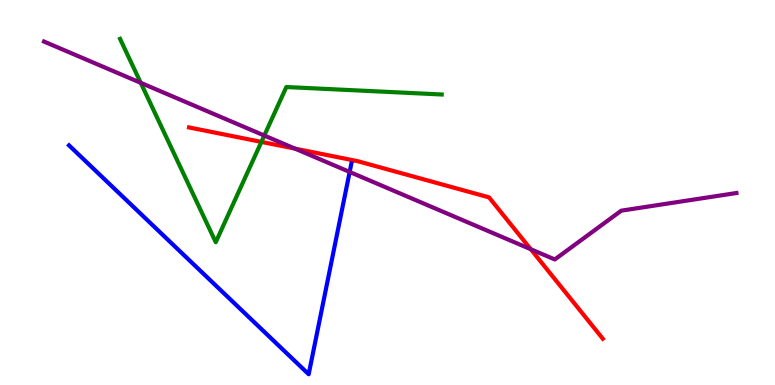[{'lines': ['blue', 'red'], 'intersections': []}, {'lines': ['green', 'red'], 'intersections': [{'x': 3.37, 'y': 6.31}]}, {'lines': ['purple', 'red'], 'intersections': [{'x': 3.81, 'y': 6.14}, {'x': 6.85, 'y': 3.53}]}, {'lines': ['blue', 'green'], 'intersections': []}, {'lines': ['blue', 'purple'], 'intersections': [{'x': 4.51, 'y': 5.53}]}, {'lines': ['green', 'purple'], 'intersections': [{'x': 1.82, 'y': 7.85}, {'x': 3.41, 'y': 6.48}]}]